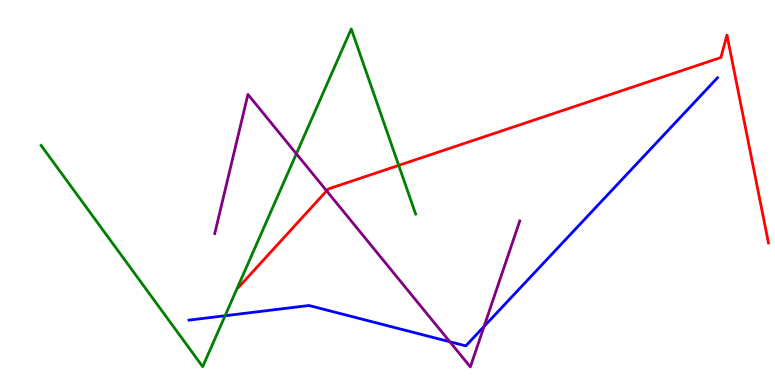[{'lines': ['blue', 'red'], 'intersections': []}, {'lines': ['green', 'red'], 'intersections': [{'x': 5.14, 'y': 5.7}]}, {'lines': ['purple', 'red'], 'intersections': [{'x': 4.21, 'y': 5.04}]}, {'lines': ['blue', 'green'], 'intersections': [{'x': 2.9, 'y': 1.8}]}, {'lines': ['blue', 'purple'], 'intersections': [{'x': 5.8, 'y': 1.12}, {'x': 6.25, 'y': 1.52}]}, {'lines': ['green', 'purple'], 'intersections': [{'x': 3.82, 'y': 6.01}]}]